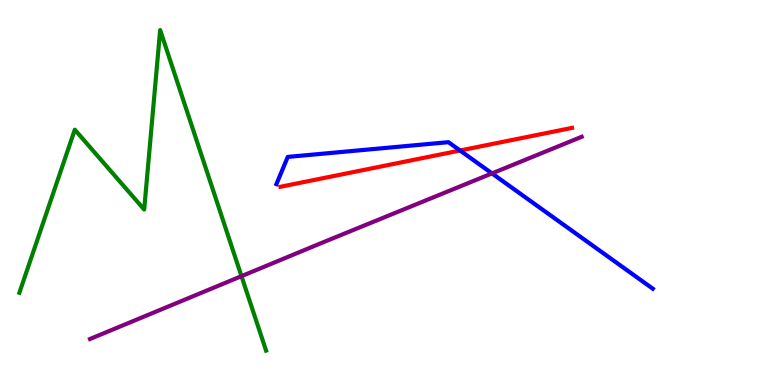[{'lines': ['blue', 'red'], 'intersections': [{'x': 5.94, 'y': 6.09}]}, {'lines': ['green', 'red'], 'intersections': []}, {'lines': ['purple', 'red'], 'intersections': []}, {'lines': ['blue', 'green'], 'intersections': []}, {'lines': ['blue', 'purple'], 'intersections': [{'x': 6.35, 'y': 5.5}]}, {'lines': ['green', 'purple'], 'intersections': [{'x': 3.12, 'y': 2.83}]}]